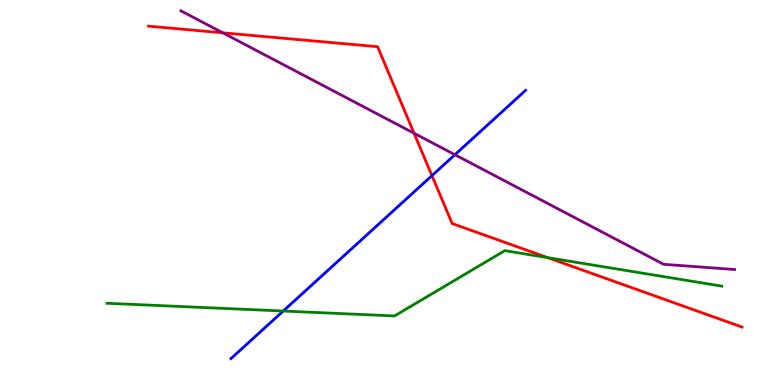[{'lines': ['blue', 'red'], 'intersections': [{'x': 5.57, 'y': 5.44}]}, {'lines': ['green', 'red'], 'intersections': [{'x': 7.07, 'y': 3.31}]}, {'lines': ['purple', 'red'], 'intersections': [{'x': 2.87, 'y': 9.15}, {'x': 5.34, 'y': 6.54}]}, {'lines': ['blue', 'green'], 'intersections': [{'x': 3.65, 'y': 1.92}]}, {'lines': ['blue', 'purple'], 'intersections': [{'x': 5.87, 'y': 5.98}]}, {'lines': ['green', 'purple'], 'intersections': []}]